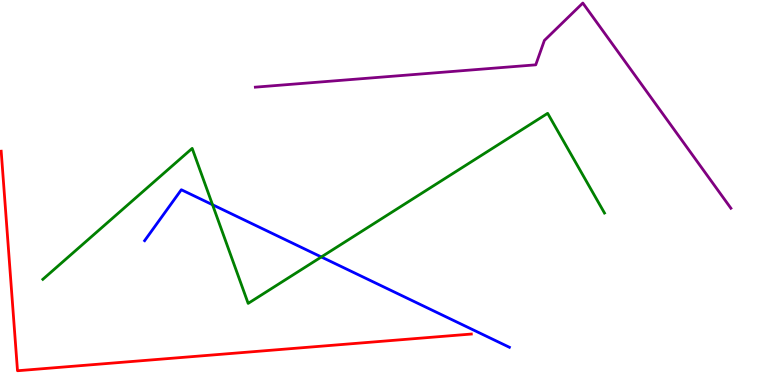[{'lines': ['blue', 'red'], 'intersections': []}, {'lines': ['green', 'red'], 'intersections': []}, {'lines': ['purple', 'red'], 'intersections': []}, {'lines': ['blue', 'green'], 'intersections': [{'x': 2.74, 'y': 4.68}, {'x': 4.15, 'y': 3.33}]}, {'lines': ['blue', 'purple'], 'intersections': []}, {'lines': ['green', 'purple'], 'intersections': []}]